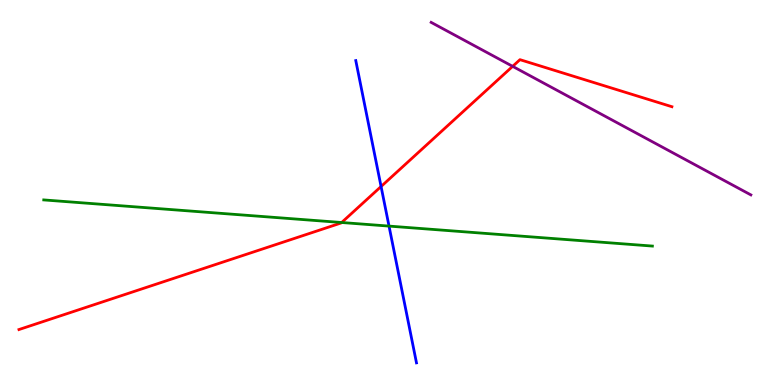[{'lines': ['blue', 'red'], 'intersections': [{'x': 4.92, 'y': 5.16}]}, {'lines': ['green', 'red'], 'intersections': [{'x': 4.41, 'y': 4.22}]}, {'lines': ['purple', 'red'], 'intersections': [{'x': 6.61, 'y': 8.28}]}, {'lines': ['blue', 'green'], 'intersections': [{'x': 5.02, 'y': 4.13}]}, {'lines': ['blue', 'purple'], 'intersections': []}, {'lines': ['green', 'purple'], 'intersections': []}]